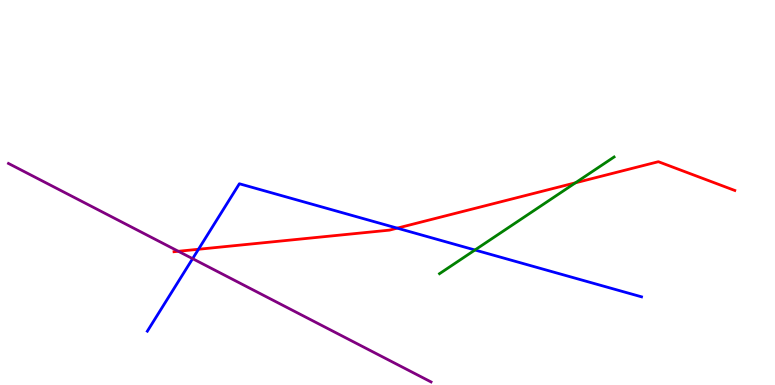[{'lines': ['blue', 'red'], 'intersections': [{'x': 2.56, 'y': 3.53}, {'x': 5.13, 'y': 4.07}]}, {'lines': ['green', 'red'], 'intersections': [{'x': 7.43, 'y': 5.25}]}, {'lines': ['purple', 'red'], 'intersections': [{'x': 2.3, 'y': 3.47}]}, {'lines': ['blue', 'green'], 'intersections': [{'x': 6.13, 'y': 3.51}]}, {'lines': ['blue', 'purple'], 'intersections': [{'x': 2.49, 'y': 3.28}]}, {'lines': ['green', 'purple'], 'intersections': []}]